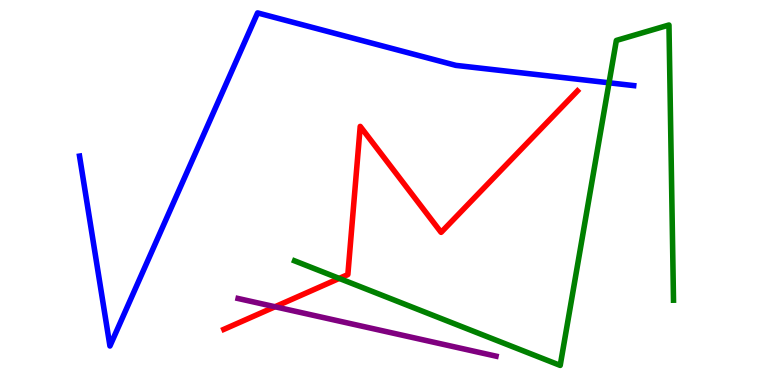[{'lines': ['blue', 'red'], 'intersections': []}, {'lines': ['green', 'red'], 'intersections': [{'x': 4.38, 'y': 2.77}]}, {'lines': ['purple', 'red'], 'intersections': [{'x': 3.55, 'y': 2.03}]}, {'lines': ['blue', 'green'], 'intersections': [{'x': 7.86, 'y': 7.85}]}, {'lines': ['blue', 'purple'], 'intersections': []}, {'lines': ['green', 'purple'], 'intersections': []}]